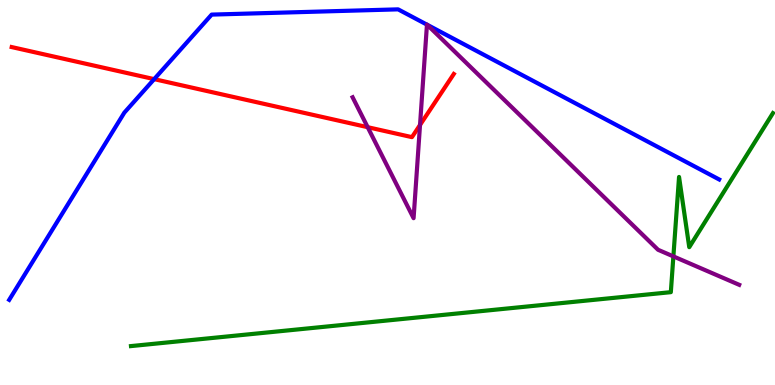[{'lines': ['blue', 'red'], 'intersections': [{'x': 1.99, 'y': 7.94}]}, {'lines': ['green', 'red'], 'intersections': []}, {'lines': ['purple', 'red'], 'intersections': [{'x': 4.74, 'y': 6.7}, {'x': 5.42, 'y': 6.75}]}, {'lines': ['blue', 'green'], 'intersections': []}, {'lines': ['blue', 'purple'], 'intersections': [{'x': 5.51, 'y': 9.36}, {'x': 5.51, 'y': 9.36}]}, {'lines': ['green', 'purple'], 'intersections': [{'x': 8.69, 'y': 3.34}]}]